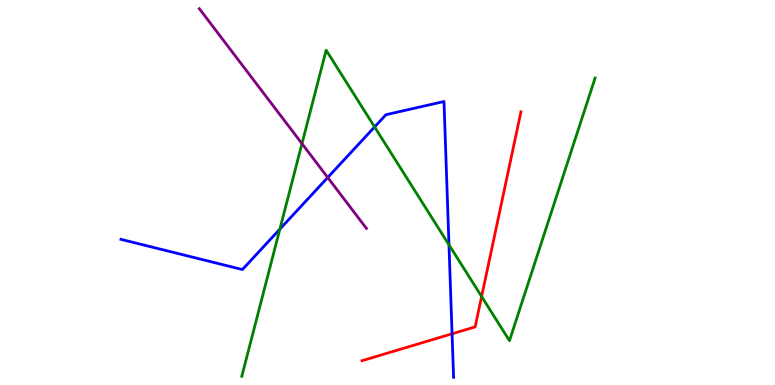[{'lines': ['blue', 'red'], 'intersections': [{'x': 5.83, 'y': 1.33}]}, {'lines': ['green', 'red'], 'intersections': [{'x': 6.21, 'y': 2.3}]}, {'lines': ['purple', 'red'], 'intersections': []}, {'lines': ['blue', 'green'], 'intersections': [{'x': 3.61, 'y': 4.05}, {'x': 4.83, 'y': 6.7}, {'x': 5.79, 'y': 3.64}]}, {'lines': ['blue', 'purple'], 'intersections': [{'x': 4.23, 'y': 5.39}]}, {'lines': ['green', 'purple'], 'intersections': [{'x': 3.9, 'y': 6.27}]}]